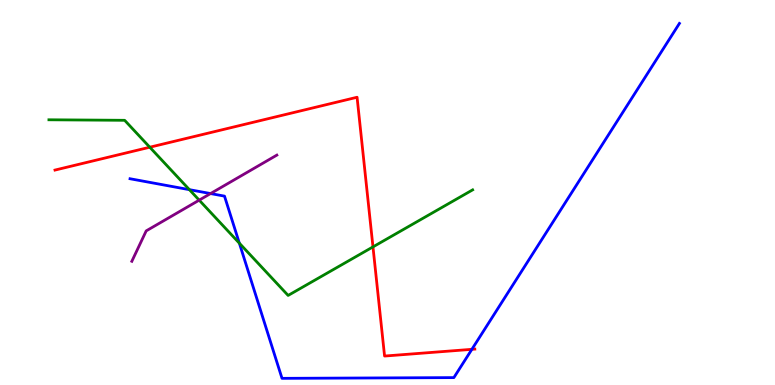[{'lines': ['blue', 'red'], 'intersections': [{'x': 6.09, 'y': 0.927}]}, {'lines': ['green', 'red'], 'intersections': [{'x': 1.93, 'y': 6.18}, {'x': 4.81, 'y': 3.59}]}, {'lines': ['purple', 'red'], 'intersections': []}, {'lines': ['blue', 'green'], 'intersections': [{'x': 2.44, 'y': 5.07}, {'x': 3.09, 'y': 3.68}]}, {'lines': ['blue', 'purple'], 'intersections': [{'x': 2.72, 'y': 4.97}]}, {'lines': ['green', 'purple'], 'intersections': [{'x': 2.57, 'y': 4.8}]}]